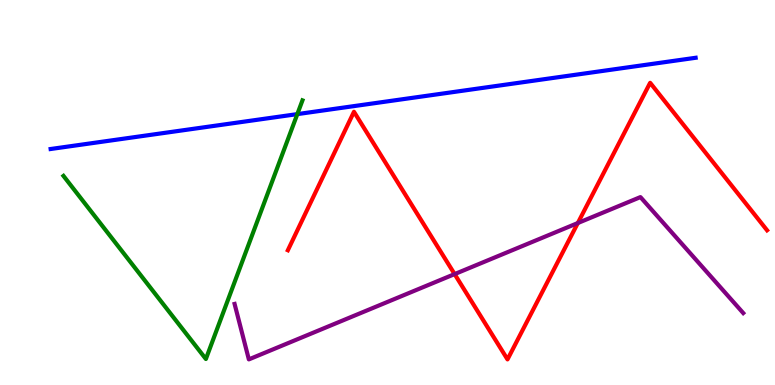[{'lines': ['blue', 'red'], 'intersections': []}, {'lines': ['green', 'red'], 'intersections': []}, {'lines': ['purple', 'red'], 'intersections': [{'x': 5.87, 'y': 2.88}, {'x': 7.46, 'y': 4.21}]}, {'lines': ['blue', 'green'], 'intersections': [{'x': 3.84, 'y': 7.04}]}, {'lines': ['blue', 'purple'], 'intersections': []}, {'lines': ['green', 'purple'], 'intersections': []}]